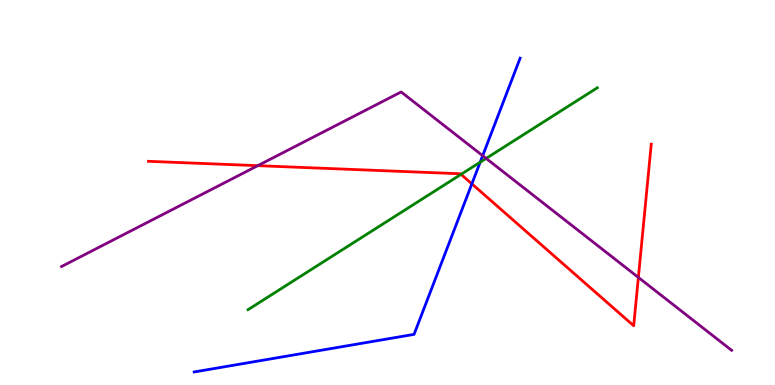[{'lines': ['blue', 'red'], 'intersections': [{'x': 6.09, 'y': 5.22}]}, {'lines': ['green', 'red'], 'intersections': [{'x': 5.95, 'y': 5.47}]}, {'lines': ['purple', 'red'], 'intersections': [{'x': 3.33, 'y': 5.7}, {'x': 8.24, 'y': 2.79}]}, {'lines': ['blue', 'green'], 'intersections': [{'x': 6.2, 'y': 5.79}]}, {'lines': ['blue', 'purple'], 'intersections': [{'x': 6.23, 'y': 5.96}]}, {'lines': ['green', 'purple'], 'intersections': [{'x': 6.27, 'y': 5.89}]}]